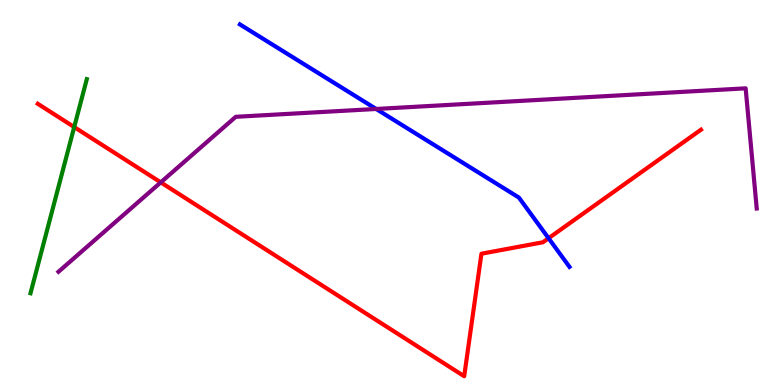[{'lines': ['blue', 'red'], 'intersections': [{'x': 7.08, 'y': 3.81}]}, {'lines': ['green', 'red'], 'intersections': [{'x': 0.957, 'y': 6.7}]}, {'lines': ['purple', 'red'], 'intersections': [{'x': 2.07, 'y': 5.26}]}, {'lines': ['blue', 'green'], 'intersections': []}, {'lines': ['blue', 'purple'], 'intersections': [{'x': 4.85, 'y': 7.17}]}, {'lines': ['green', 'purple'], 'intersections': []}]